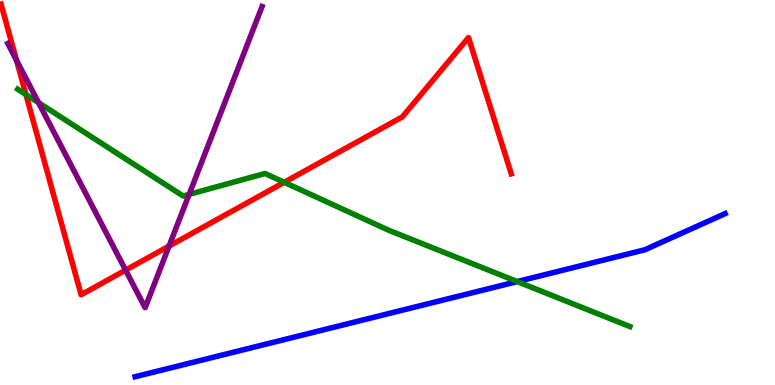[{'lines': ['blue', 'red'], 'intersections': []}, {'lines': ['green', 'red'], 'intersections': [{'x': 0.335, 'y': 7.54}, {'x': 3.67, 'y': 5.26}]}, {'lines': ['purple', 'red'], 'intersections': [{'x': 0.213, 'y': 8.44}, {'x': 1.62, 'y': 2.98}, {'x': 2.18, 'y': 3.61}]}, {'lines': ['blue', 'green'], 'intersections': [{'x': 6.67, 'y': 2.69}]}, {'lines': ['blue', 'purple'], 'intersections': []}, {'lines': ['green', 'purple'], 'intersections': [{'x': 0.498, 'y': 7.33}, {'x': 2.44, 'y': 4.95}]}]